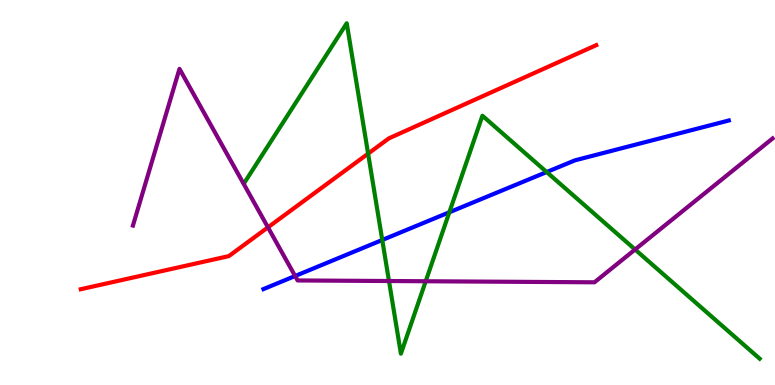[{'lines': ['blue', 'red'], 'intersections': []}, {'lines': ['green', 'red'], 'intersections': [{'x': 4.75, 'y': 6.01}]}, {'lines': ['purple', 'red'], 'intersections': [{'x': 3.46, 'y': 4.1}]}, {'lines': ['blue', 'green'], 'intersections': [{'x': 4.93, 'y': 3.77}, {'x': 5.8, 'y': 4.49}, {'x': 7.05, 'y': 5.53}]}, {'lines': ['blue', 'purple'], 'intersections': [{'x': 3.81, 'y': 2.83}]}, {'lines': ['green', 'purple'], 'intersections': [{'x': 5.02, 'y': 2.7}, {'x': 5.49, 'y': 2.69}, {'x': 8.19, 'y': 3.52}]}]